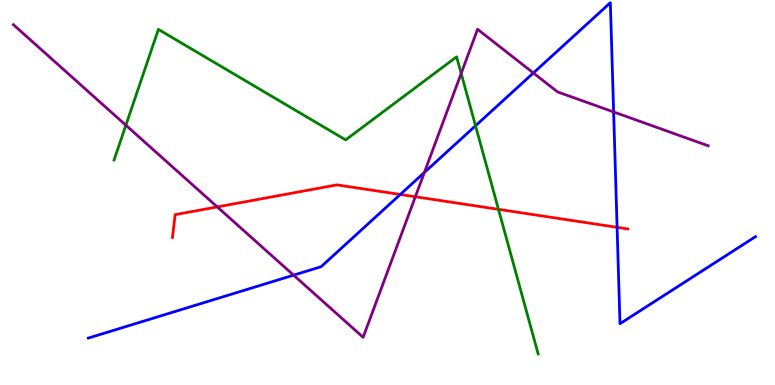[{'lines': ['blue', 'red'], 'intersections': [{'x': 5.16, 'y': 4.95}, {'x': 7.96, 'y': 4.1}]}, {'lines': ['green', 'red'], 'intersections': [{'x': 6.43, 'y': 4.56}]}, {'lines': ['purple', 'red'], 'intersections': [{'x': 2.8, 'y': 4.63}, {'x': 5.36, 'y': 4.89}]}, {'lines': ['blue', 'green'], 'intersections': [{'x': 6.14, 'y': 6.73}]}, {'lines': ['blue', 'purple'], 'intersections': [{'x': 3.79, 'y': 2.85}, {'x': 5.48, 'y': 5.52}, {'x': 6.88, 'y': 8.1}, {'x': 7.92, 'y': 7.09}]}, {'lines': ['green', 'purple'], 'intersections': [{'x': 1.62, 'y': 6.75}, {'x': 5.95, 'y': 8.09}]}]